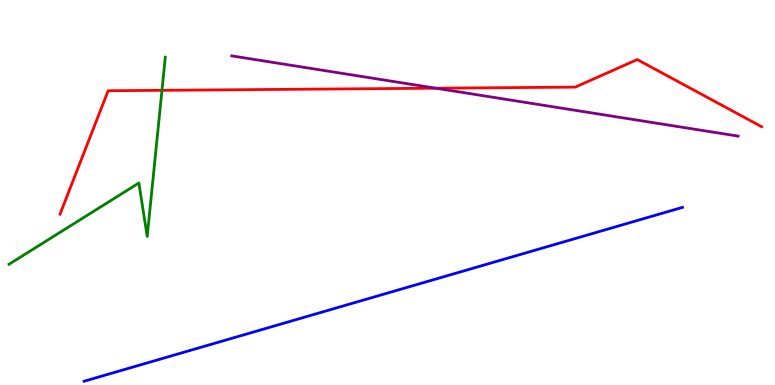[{'lines': ['blue', 'red'], 'intersections': []}, {'lines': ['green', 'red'], 'intersections': [{'x': 2.09, 'y': 7.65}]}, {'lines': ['purple', 'red'], 'intersections': [{'x': 5.62, 'y': 7.71}]}, {'lines': ['blue', 'green'], 'intersections': []}, {'lines': ['blue', 'purple'], 'intersections': []}, {'lines': ['green', 'purple'], 'intersections': []}]